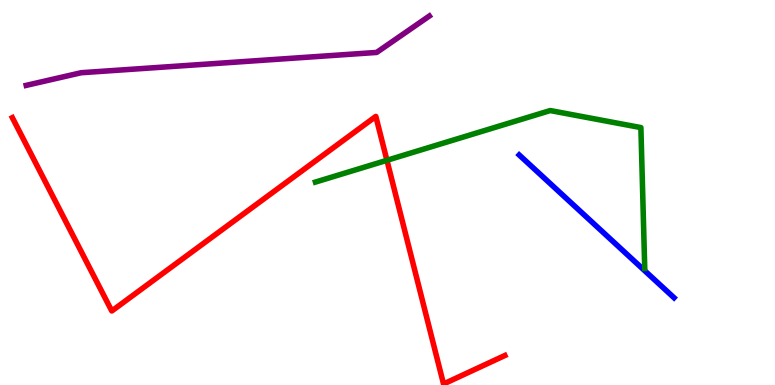[{'lines': ['blue', 'red'], 'intersections': []}, {'lines': ['green', 'red'], 'intersections': [{'x': 4.99, 'y': 5.84}]}, {'lines': ['purple', 'red'], 'intersections': []}, {'lines': ['blue', 'green'], 'intersections': []}, {'lines': ['blue', 'purple'], 'intersections': []}, {'lines': ['green', 'purple'], 'intersections': []}]